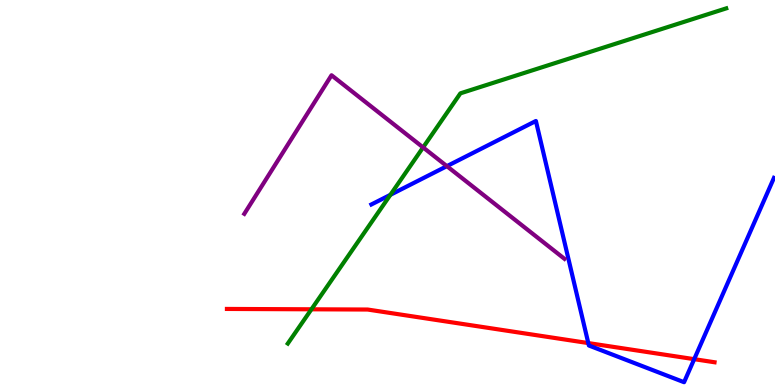[{'lines': ['blue', 'red'], 'intersections': [{'x': 7.59, 'y': 1.09}, {'x': 8.96, 'y': 0.671}]}, {'lines': ['green', 'red'], 'intersections': [{'x': 4.02, 'y': 1.97}]}, {'lines': ['purple', 'red'], 'intersections': []}, {'lines': ['blue', 'green'], 'intersections': [{'x': 5.04, 'y': 4.94}]}, {'lines': ['blue', 'purple'], 'intersections': [{'x': 5.77, 'y': 5.68}]}, {'lines': ['green', 'purple'], 'intersections': [{'x': 5.46, 'y': 6.17}]}]